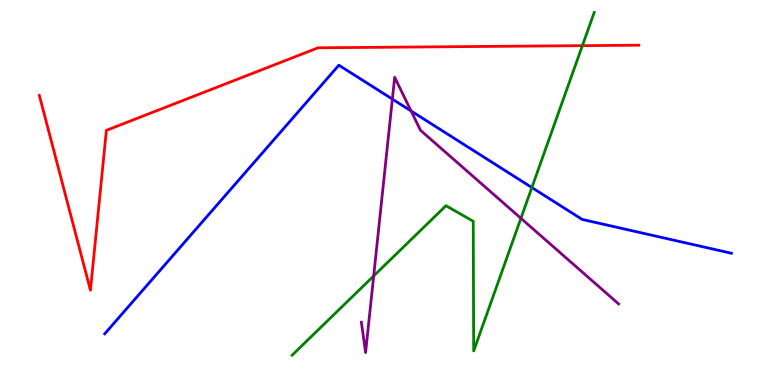[{'lines': ['blue', 'red'], 'intersections': []}, {'lines': ['green', 'red'], 'intersections': [{'x': 7.51, 'y': 8.81}]}, {'lines': ['purple', 'red'], 'intersections': []}, {'lines': ['blue', 'green'], 'intersections': [{'x': 6.86, 'y': 5.13}]}, {'lines': ['blue', 'purple'], 'intersections': [{'x': 5.06, 'y': 7.43}, {'x': 5.3, 'y': 7.12}]}, {'lines': ['green', 'purple'], 'intersections': [{'x': 4.82, 'y': 2.83}, {'x': 6.72, 'y': 4.33}]}]